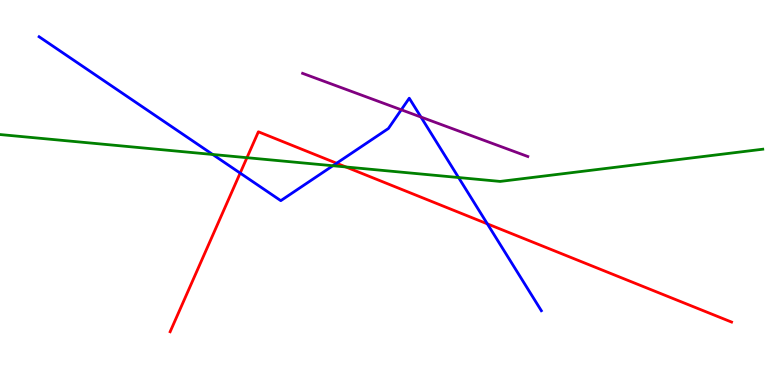[{'lines': ['blue', 'red'], 'intersections': [{'x': 3.1, 'y': 5.5}, {'x': 4.34, 'y': 5.76}, {'x': 6.29, 'y': 4.19}]}, {'lines': ['green', 'red'], 'intersections': [{'x': 3.19, 'y': 5.9}, {'x': 4.46, 'y': 5.66}]}, {'lines': ['purple', 'red'], 'intersections': []}, {'lines': ['blue', 'green'], 'intersections': [{'x': 2.74, 'y': 5.99}, {'x': 4.29, 'y': 5.7}, {'x': 5.92, 'y': 5.39}]}, {'lines': ['blue', 'purple'], 'intersections': [{'x': 5.18, 'y': 7.15}, {'x': 5.43, 'y': 6.96}]}, {'lines': ['green', 'purple'], 'intersections': []}]